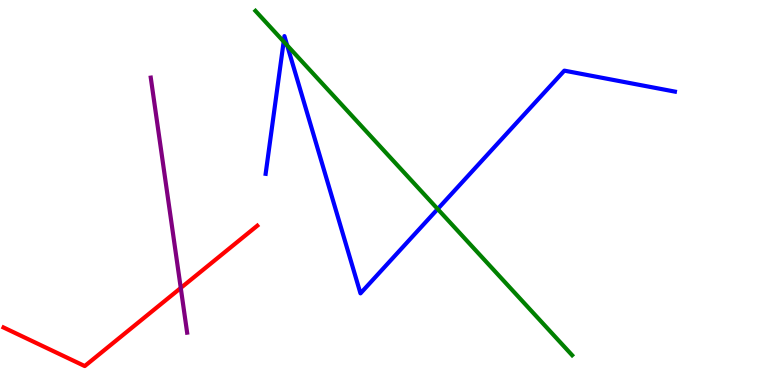[{'lines': ['blue', 'red'], 'intersections': []}, {'lines': ['green', 'red'], 'intersections': []}, {'lines': ['purple', 'red'], 'intersections': [{'x': 2.33, 'y': 2.52}]}, {'lines': ['blue', 'green'], 'intersections': [{'x': 3.66, 'y': 8.92}, {'x': 3.71, 'y': 8.82}, {'x': 5.65, 'y': 4.57}]}, {'lines': ['blue', 'purple'], 'intersections': []}, {'lines': ['green', 'purple'], 'intersections': []}]